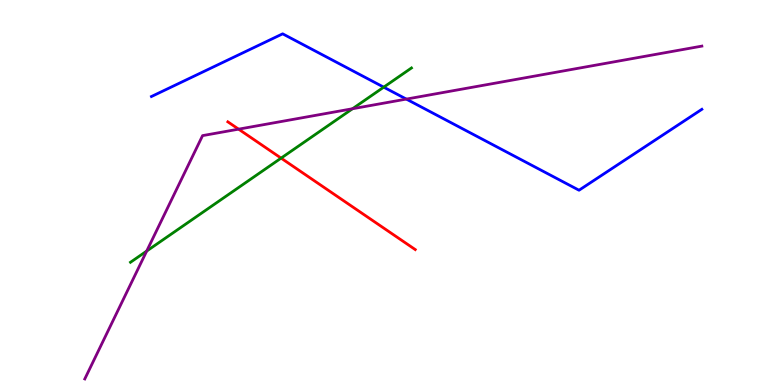[{'lines': ['blue', 'red'], 'intersections': []}, {'lines': ['green', 'red'], 'intersections': [{'x': 3.63, 'y': 5.89}]}, {'lines': ['purple', 'red'], 'intersections': [{'x': 3.08, 'y': 6.65}]}, {'lines': ['blue', 'green'], 'intersections': [{'x': 4.95, 'y': 7.74}]}, {'lines': ['blue', 'purple'], 'intersections': [{'x': 5.24, 'y': 7.43}]}, {'lines': ['green', 'purple'], 'intersections': [{'x': 1.89, 'y': 3.48}, {'x': 4.55, 'y': 7.18}]}]